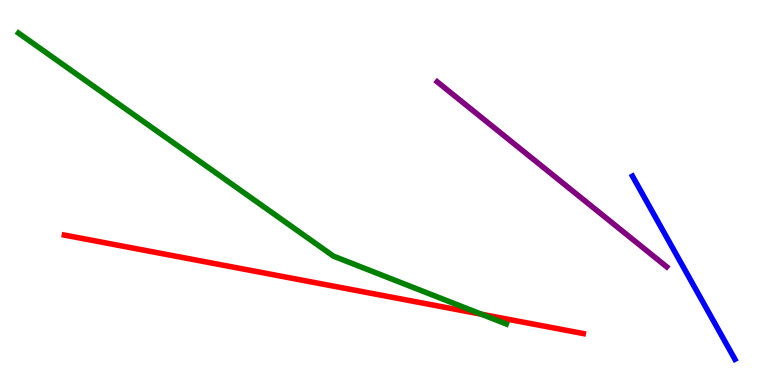[{'lines': ['blue', 'red'], 'intersections': []}, {'lines': ['green', 'red'], 'intersections': [{'x': 6.21, 'y': 1.84}]}, {'lines': ['purple', 'red'], 'intersections': []}, {'lines': ['blue', 'green'], 'intersections': []}, {'lines': ['blue', 'purple'], 'intersections': []}, {'lines': ['green', 'purple'], 'intersections': []}]